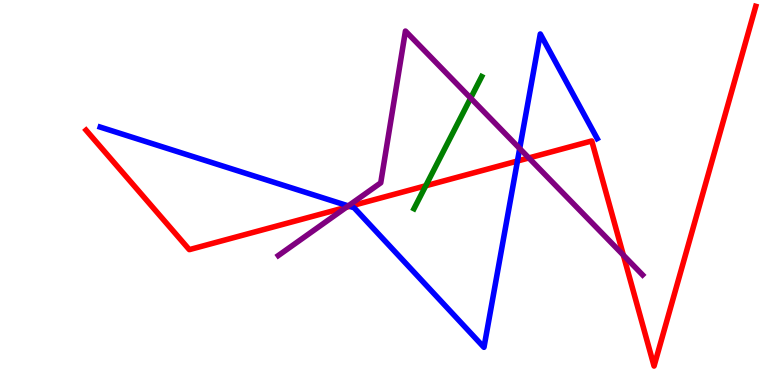[{'lines': ['blue', 'red'], 'intersections': [{'x': 4.51, 'y': 4.64}, {'x': 6.68, 'y': 5.82}]}, {'lines': ['green', 'red'], 'intersections': [{'x': 5.49, 'y': 5.17}]}, {'lines': ['purple', 'red'], 'intersections': [{'x': 4.47, 'y': 4.62}, {'x': 6.82, 'y': 5.9}, {'x': 8.04, 'y': 3.37}]}, {'lines': ['blue', 'green'], 'intersections': []}, {'lines': ['blue', 'purple'], 'intersections': [{'x': 4.49, 'y': 4.65}, {'x': 6.71, 'y': 6.14}]}, {'lines': ['green', 'purple'], 'intersections': [{'x': 6.07, 'y': 7.45}]}]